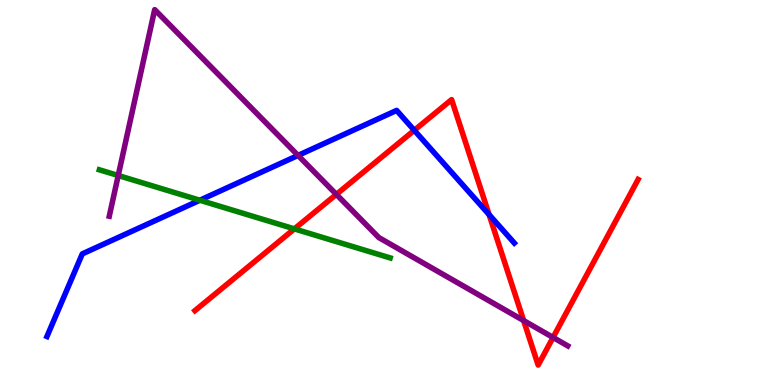[{'lines': ['blue', 'red'], 'intersections': [{'x': 5.35, 'y': 6.62}, {'x': 6.31, 'y': 4.43}]}, {'lines': ['green', 'red'], 'intersections': [{'x': 3.8, 'y': 4.05}]}, {'lines': ['purple', 'red'], 'intersections': [{'x': 4.34, 'y': 4.95}, {'x': 6.76, 'y': 1.67}, {'x': 7.14, 'y': 1.24}]}, {'lines': ['blue', 'green'], 'intersections': [{'x': 2.58, 'y': 4.8}]}, {'lines': ['blue', 'purple'], 'intersections': [{'x': 3.85, 'y': 5.96}]}, {'lines': ['green', 'purple'], 'intersections': [{'x': 1.53, 'y': 5.44}]}]